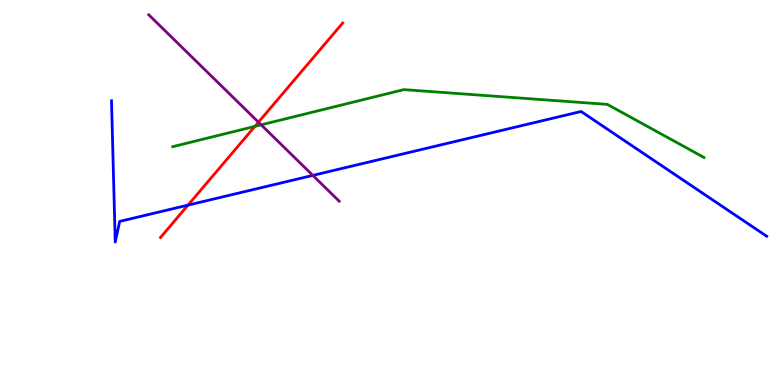[{'lines': ['blue', 'red'], 'intersections': [{'x': 2.43, 'y': 4.67}]}, {'lines': ['green', 'red'], 'intersections': [{'x': 3.29, 'y': 6.72}]}, {'lines': ['purple', 'red'], 'intersections': [{'x': 3.34, 'y': 6.83}]}, {'lines': ['blue', 'green'], 'intersections': []}, {'lines': ['blue', 'purple'], 'intersections': [{'x': 4.04, 'y': 5.44}]}, {'lines': ['green', 'purple'], 'intersections': [{'x': 3.37, 'y': 6.76}]}]